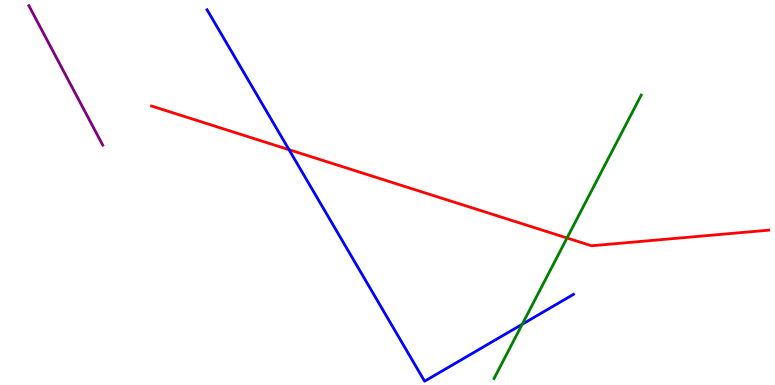[{'lines': ['blue', 'red'], 'intersections': [{'x': 3.73, 'y': 6.11}]}, {'lines': ['green', 'red'], 'intersections': [{'x': 7.32, 'y': 3.82}]}, {'lines': ['purple', 'red'], 'intersections': []}, {'lines': ['blue', 'green'], 'intersections': [{'x': 6.74, 'y': 1.58}]}, {'lines': ['blue', 'purple'], 'intersections': []}, {'lines': ['green', 'purple'], 'intersections': []}]